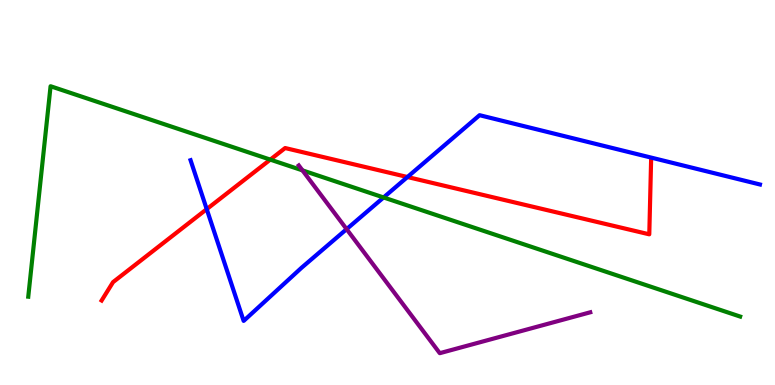[{'lines': ['blue', 'red'], 'intersections': [{'x': 2.67, 'y': 4.57}, {'x': 5.26, 'y': 5.4}]}, {'lines': ['green', 'red'], 'intersections': [{'x': 3.49, 'y': 5.85}]}, {'lines': ['purple', 'red'], 'intersections': []}, {'lines': ['blue', 'green'], 'intersections': [{'x': 4.95, 'y': 4.87}]}, {'lines': ['blue', 'purple'], 'intersections': [{'x': 4.47, 'y': 4.05}]}, {'lines': ['green', 'purple'], 'intersections': [{'x': 3.9, 'y': 5.57}]}]